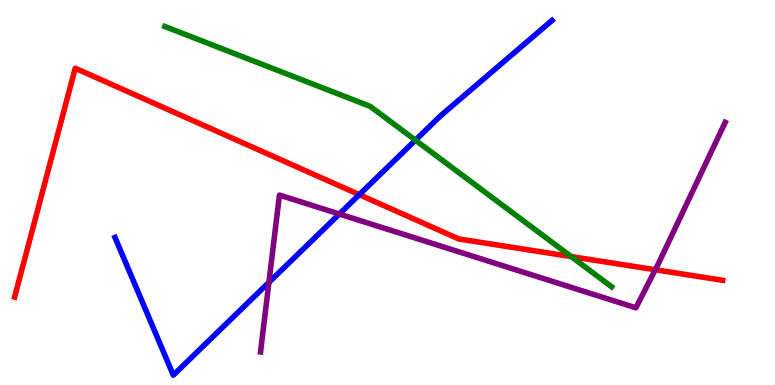[{'lines': ['blue', 'red'], 'intersections': [{'x': 4.64, 'y': 4.94}]}, {'lines': ['green', 'red'], 'intersections': [{'x': 7.37, 'y': 3.34}]}, {'lines': ['purple', 'red'], 'intersections': [{'x': 8.46, 'y': 2.99}]}, {'lines': ['blue', 'green'], 'intersections': [{'x': 5.36, 'y': 6.36}]}, {'lines': ['blue', 'purple'], 'intersections': [{'x': 3.47, 'y': 2.67}, {'x': 4.38, 'y': 4.44}]}, {'lines': ['green', 'purple'], 'intersections': []}]